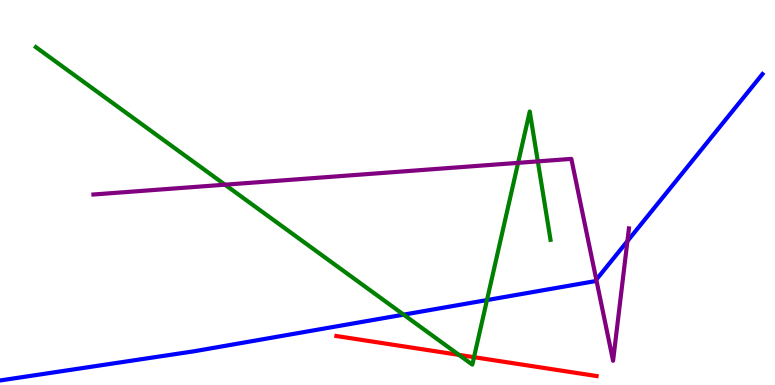[{'lines': ['blue', 'red'], 'intersections': []}, {'lines': ['green', 'red'], 'intersections': [{'x': 5.92, 'y': 0.783}, {'x': 6.12, 'y': 0.722}]}, {'lines': ['purple', 'red'], 'intersections': []}, {'lines': ['blue', 'green'], 'intersections': [{'x': 5.21, 'y': 1.83}, {'x': 6.28, 'y': 2.21}]}, {'lines': ['blue', 'purple'], 'intersections': [{'x': 7.69, 'y': 2.74}, {'x': 8.1, 'y': 3.74}]}, {'lines': ['green', 'purple'], 'intersections': [{'x': 2.9, 'y': 5.2}, {'x': 6.69, 'y': 5.77}, {'x': 6.94, 'y': 5.81}]}]